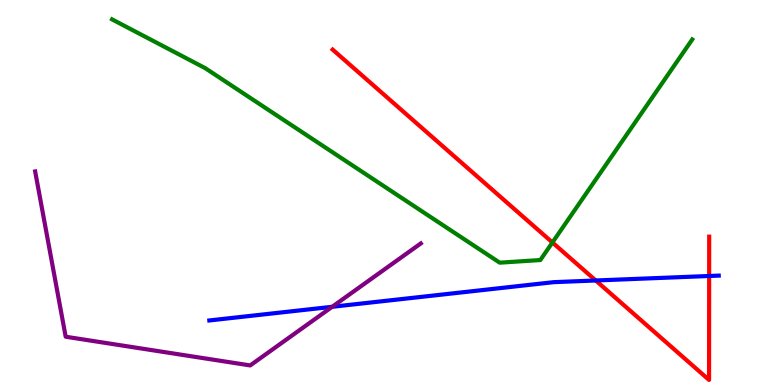[{'lines': ['blue', 'red'], 'intersections': [{'x': 7.69, 'y': 2.71}, {'x': 9.15, 'y': 2.83}]}, {'lines': ['green', 'red'], 'intersections': [{'x': 7.13, 'y': 3.7}]}, {'lines': ['purple', 'red'], 'intersections': []}, {'lines': ['blue', 'green'], 'intersections': []}, {'lines': ['blue', 'purple'], 'intersections': [{'x': 4.29, 'y': 2.03}]}, {'lines': ['green', 'purple'], 'intersections': []}]